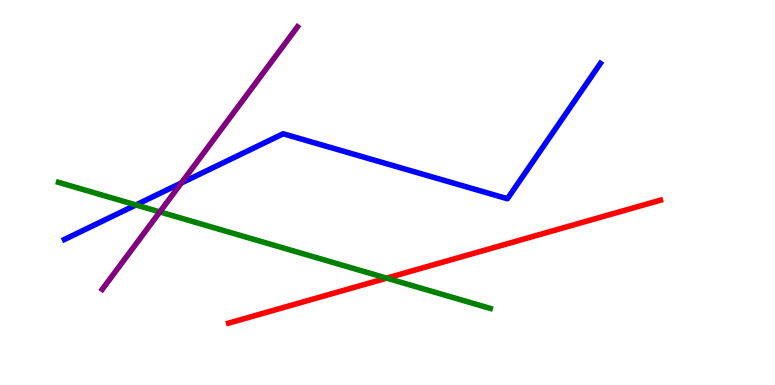[{'lines': ['blue', 'red'], 'intersections': []}, {'lines': ['green', 'red'], 'intersections': [{'x': 4.99, 'y': 2.78}]}, {'lines': ['purple', 'red'], 'intersections': []}, {'lines': ['blue', 'green'], 'intersections': [{'x': 1.75, 'y': 4.68}]}, {'lines': ['blue', 'purple'], 'intersections': [{'x': 2.34, 'y': 5.25}]}, {'lines': ['green', 'purple'], 'intersections': [{'x': 2.06, 'y': 4.5}]}]